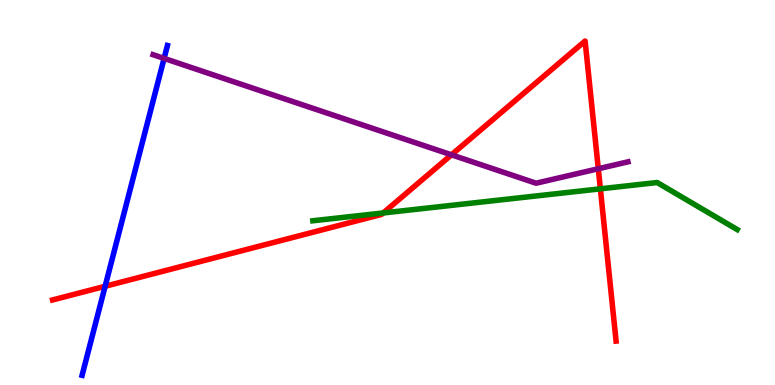[{'lines': ['blue', 'red'], 'intersections': [{'x': 1.36, 'y': 2.56}]}, {'lines': ['green', 'red'], 'intersections': [{'x': 4.94, 'y': 4.47}, {'x': 7.75, 'y': 5.1}]}, {'lines': ['purple', 'red'], 'intersections': [{'x': 5.83, 'y': 5.98}, {'x': 7.72, 'y': 5.62}]}, {'lines': ['blue', 'green'], 'intersections': []}, {'lines': ['blue', 'purple'], 'intersections': [{'x': 2.12, 'y': 8.48}]}, {'lines': ['green', 'purple'], 'intersections': []}]